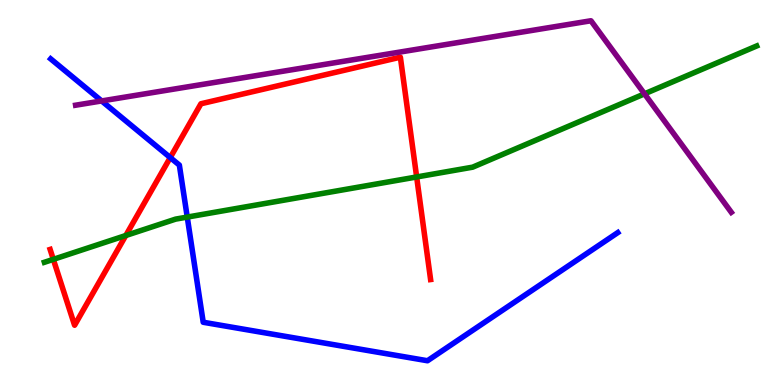[{'lines': ['blue', 'red'], 'intersections': [{'x': 2.2, 'y': 5.91}]}, {'lines': ['green', 'red'], 'intersections': [{'x': 0.688, 'y': 3.26}, {'x': 1.62, 'y': 3.88}, {'x': 5.38, 'y': 5.4}]}, {'lines': ['purple', 'red'], 'intersections': []}, {'lines': ['blue', 'green'], 'intersections': [{'x': 2.42, 'y': 4.36}]}, {'lines': ['blue', 'purple'], 'intersections': [{'x': 1.31, 'y': 7.38}]}, {'lines': ['green', 'purple'], 'intersections': [{'x': 8.32, 'y': 7.56}]}]